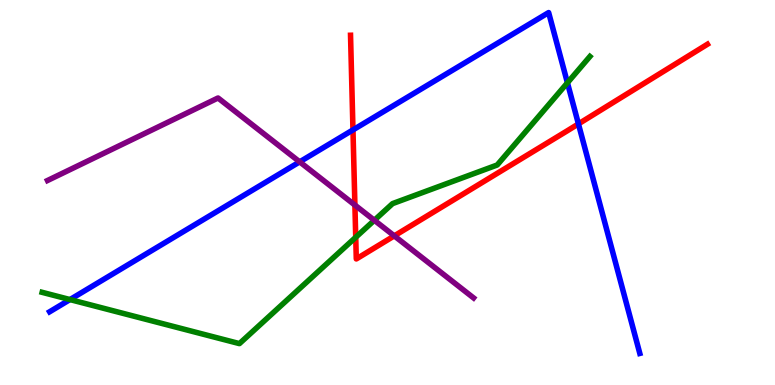[{'lines': ['blue', 'red'], 'intersections': [{'x': 4.55, 'y': 6.63}, {'x': 7.46, 'y': 6.78}]}, {'lines': ['green', 'red'], 'intersections': [{'x': 4.59, 'y': 3.84}]}, {'lines': ['purple', 'red'], 'intersections': [{'x': 4.58, 'y': 4.67}, {'x': 5.09, 'y': 3.87}]}, {'lines': ['blue', 'green'], 'intersections': [{'x': 0.903, 'y': 2.22}, {'x': 7.32, 'y': 7.85}]}, {'lines': ['blue', 'purple'], 'intersections': [{'x': 3.87, 'y': 5.8}]}, {'lines': ['green', 'purple'], 'intersections': [{'x': 4.83, 'y': 4.28}]}]